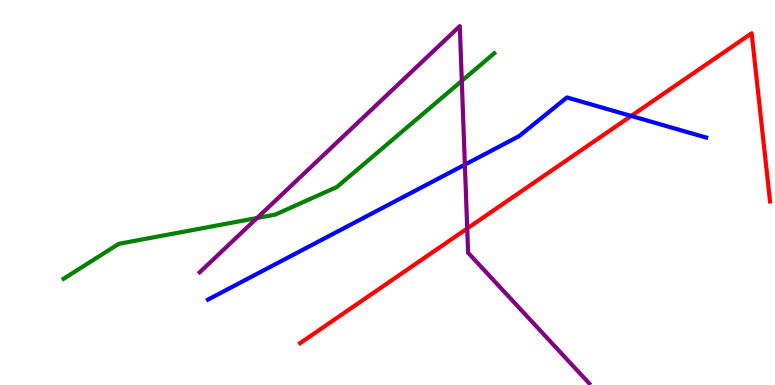[{'lines': ['blue', 'red'], 'intersections': [{'x': 8.14, 'y': 6.99}]}, {'lines': ['green', 'red'], 'intersections': []}, {'lines': ['purple', 'red'], 'intersections': [{'x': 6.03, 'y': 4.07}]}, {'lines': ['blue', 'green'], 'intersections': []}, {'lines': ['blue', 'purple'], 'intersections': [{'x': 6.0, 'y': 5.72}]}, {'lines': ['green', 'purple'], 'intersections': [{'x': 3.32, 'y': 4.34}, {'x': 5.96, 'y': 7.9}]}]